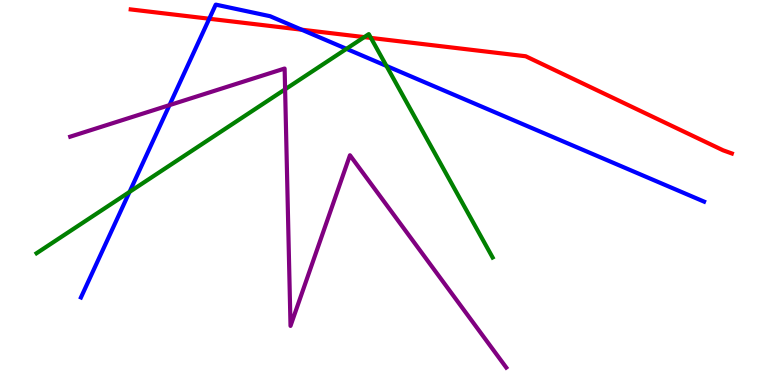[{'lines': ['blue', 'red'], 'intersections': [{'x': 2.7, 'y': 9.51}, {'x': 3.89, 'y': 9.23}]}, {'lines': ['green', 'red'], 'intersections': [{'x': 4.7, 'y': 9.04}, {'x': 4.79, 'y': 9.02}]}, {'lines': ['purple', 'red'], 'intersections': []}, {'lines': ['blue', 'green'], 'intersections': [{'x': 1.67, 'y': 5.02}, {'x': 4.47, 'y': 8.73}, {'x': 4.99, 'y': 8.29}]}, {'lines': ['blue', 'purple'], 'intersections': [{'x': 2.19, 'y': 7.27}]}, {'lines': ['green', 'purple'], 'intersections': [{'x': 3.68, 'y': 7.68}]}]